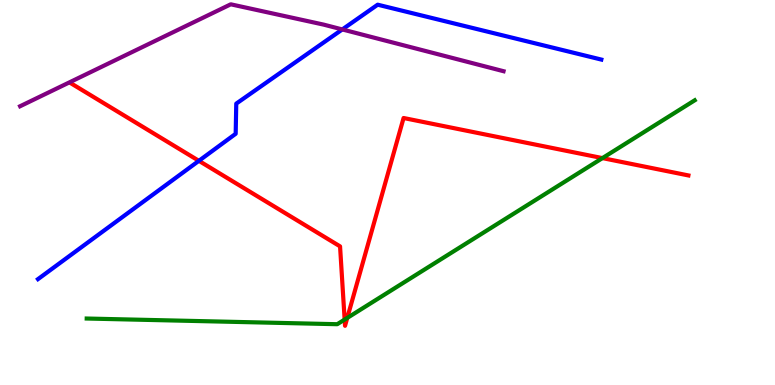[{'lines': ['blue', 'red'], 'intersections': [{'x': 2.57, 'y': 5.82}]}, {'lines': ['green', 'red'], 'intersections': [{'x': 4.45, 'y': 1.7}, {'x': 4.48, 'y': 1.74}, {'x': 7.77, 'y': 5.89}]}, {'lines': ['purple', 'red'], 'intersections': []}, {'lines': ['blue', 'green'], 'intersections': []}, {'lines': ['blue', 'purple'], 'intersections': [{'x': 4.42, 'y': 9.24}]}, {'lines': ['green', 'purple'], 'intersections': []}]